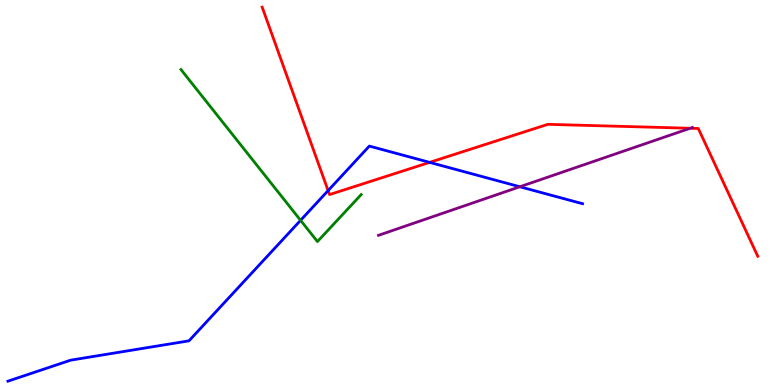[{'lines': ['blue', 'red'], 'intersections': [{'x': 4.23, 'y': 5.05}, {'x': 5.54, 'y': 5.78}]}, {'lines': ['green', 'red'], 'intersections': []}, {'lines': ['purple', 'red'], 'intersections': [{'x': 8.91, 'y': 6.67}]}, {'lines': ['blue', 'green'], 'intersections': [{'x': 3.88, 'y': 4.28}]}, {'lines': ['blue', 'purple'], 'intersections': [{'x': 6.71, 'y': 5.15}]}, {'lines': ['green', 'purple'], 'intersections': []}]